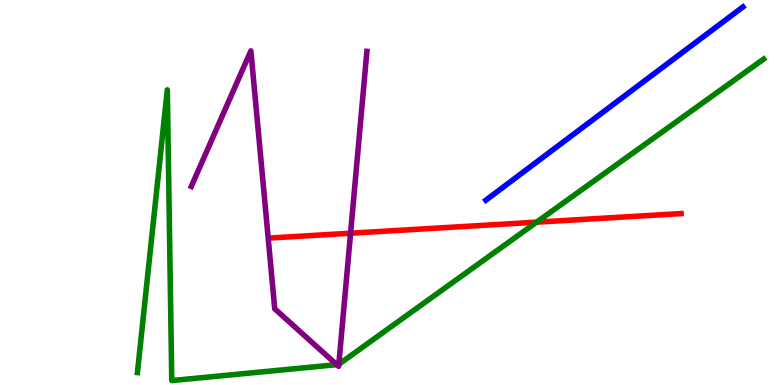[{'lines': ['blue', 'red'], 'intersections': []}, {'lines': ['green', 'red'], 'intersections': [{'x': 6.92, 'y': 4.23}]}, {'lines': ['purple', 'red'], 'intersections': [{'x': 4.52, 'y': 3.94}]}, {'lines': ['blue', 'green'], 'intersections': []}, {'lines': ['blue', 'purple'], 'intersections': []}, {'lines': ['green', 'purple'], 'intersections': [{'x': 4.35, 'y': 0.528}, {'x': 4.37, 'y': 0.539}]}]